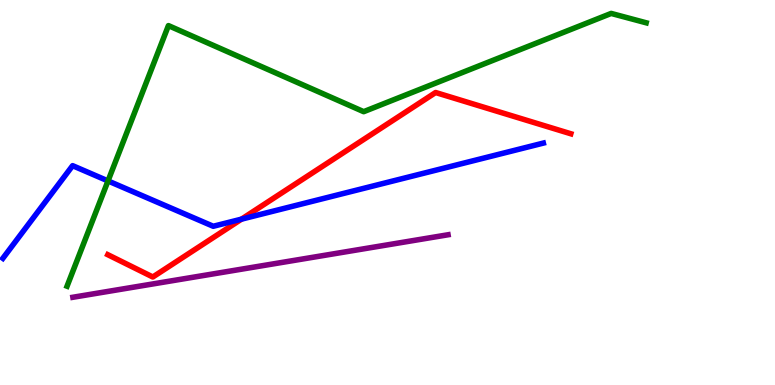[{'lines': ['blue', 'red'], 'intersections': [{'x': 3.12, 'y': 4.31}]}, {'lines': ['green', 'red'], 'intersections': []}, {'lines': ['purple', 'red'], 'intersections': []}, {'lines': ['blue', 'green'], 'intersections': [{'x': 1.39, 'y': 5.3}]}, {'lines': ['blue', 'purple'], 'intersections': []}, {'lines': ['green', 'purple'], 'intersections': []}]